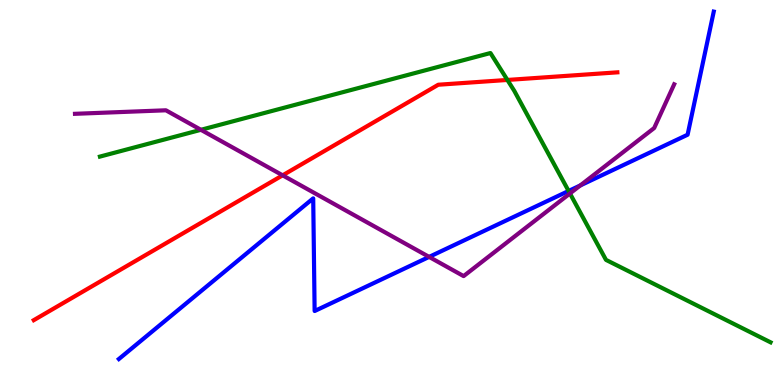[{'lines': ['blue', 'red'], 'intersections': []}, {'lines': ['green', 'red'], 'intersections': [{'x': 6.55, 'y': 7.92}]}, {'lines': ['purple', 'red'], 'intersections': [{'x': 3.65, 'y': 5.45}]}, {'lines': ['blue', 'green'], 'intersections': [{'x': 7.34, 'y': 5.04}]}, {'lines': ['blue', 'purple'], 'intersections': [{'x': 5.54, 'y': 3.33}, {'x': 7.49, 'y': 5.18}]}, {'lines': ['green', 'purple'], 'intersections': [{'x': 2.59, 'y': 6.63}, {'x': 7.35, 'y': 4.97}]}]